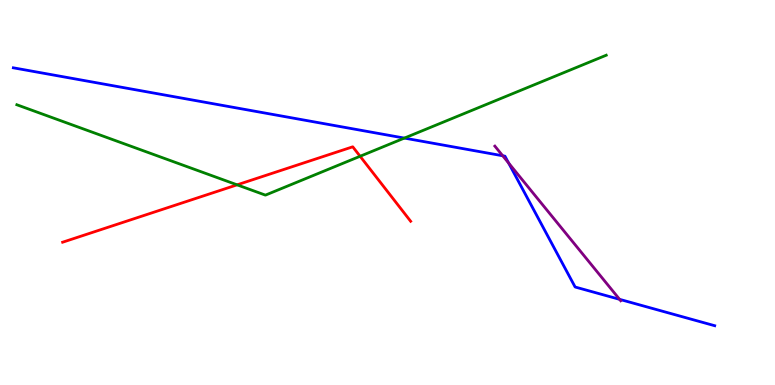[{'lines': ['blue', 'red'], 'intersections': []}, {'lines': ['green', 'red'], 'intersections': [{'x': 3.06, 'y': 5.2}, {'x': 4.65, 'y': 5.94}]}, {'lines': ['purple', 'red'], 'intersections': []}, {'lines': ['blue', 'green'], 'intersections': [{'x': 5.22, 'y': 6.41}]}, {'lines': ['blue', 'purple'], 'intersections': [{'x': 6.49, 'y': 5.95}, {'x': 6.56, 'y': 5.76}, {'x': 7.99, 'y': 2.23}]}, {'lines': ['green', 'purple'], 'intersections': []}]